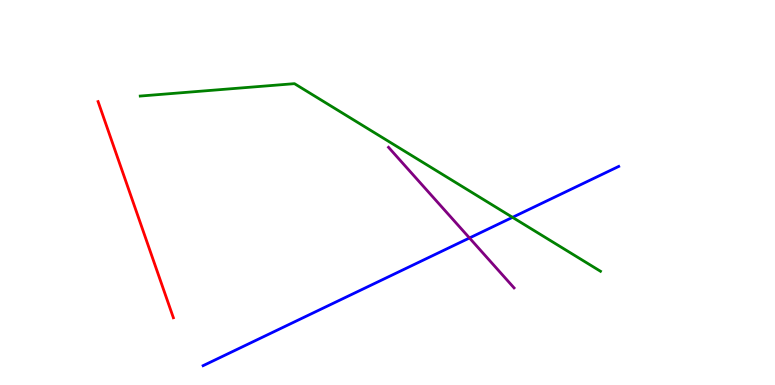[{'lines': ['blue', 'red'], 'intersections': []}, {'lines': ['green', 'red'], 'intersections': []}, {'lines': ['purple', 'red'], 'intersections': []}, {'lines': ['blue', 'green'], 'intersections': [{'x': 6.61, 'y': 4.35}]}, {'lines': ['blue', 'purple'], 'intersections': [{'x': 6.06, 'y': 3.82}]}, {'lines': ['green', 'purple'], 'intersections': []}]